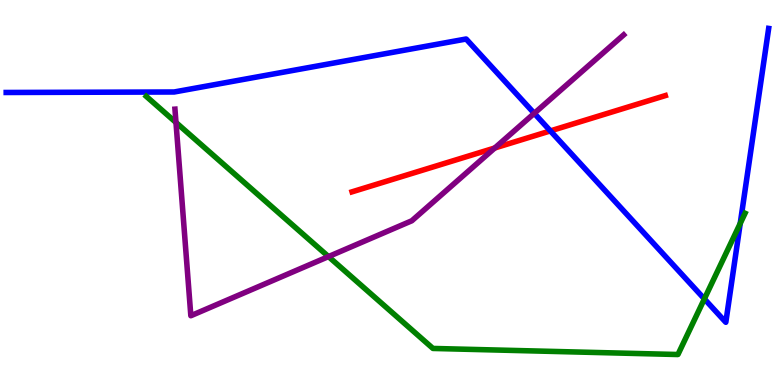[{'lines': ['blue', 'red'], 'intersections': [{'x': 7.1, 'y': 6.6}]}, {'lines': ['green', 'red'], 'intersections': []}, {'lines': ['purple', 'red'], 'intersections': [{'x': 6.38, 'y': 6.16}]}, {'lines': ['blue', 'green'], 'intersections': [{'x': 9.09, 'y': 2.24}, {'x': 9.55, 'y': 4.2}]}, {'lines': ['blue', 'purple'], 'intersections': [{'x': 6.89, 'y': 7.06}]}, {'lines': ['green', 'purple'], 'intersections': [{'x': 2.27, 'y': 6.82}, {'x': 4.24, 'y': 3.34}]}]